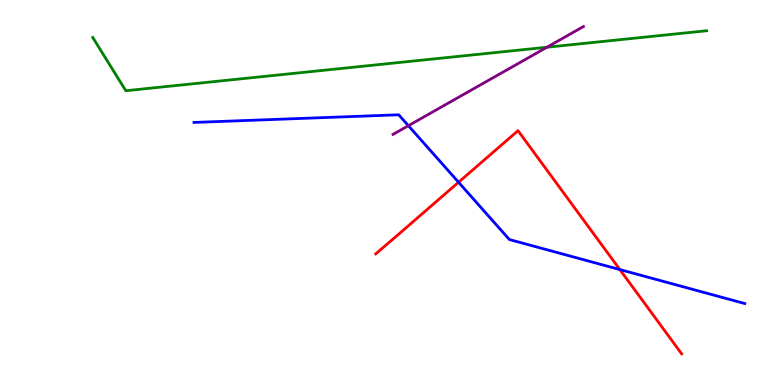[{'lines': ['blue', 'red'], 'intersections': [{'x': 5.92, 'y': 5.27}, {'x': 8.0, 'y': 3.0}]}, {'lines': ['green', 'red'], 'intersections': []}, {'lines': ['purple', 'red'], 'intersections': []}, {'lines': ['blue', 'green'], 'intersections': []}, {'lines': ['blue', 'purple'], 'intersections': [{'x': 5.27, 'y': 6.74}]}, {'lines': ['green', 'purple'], 'intersections': [{'x': 7.06, 'y': 8.77}]}]